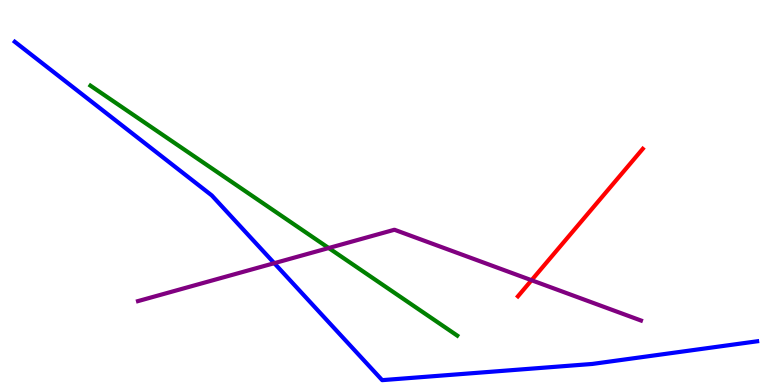[{'lines': ['blue', 'red'], 'intersections': []}, {'lines': ['green', 'red'], 'intersections': []}, {'lines': ['purple', 'red'], 'intersections': [{'x': 6.86, 'y': 2.72}]}, {'lines': ['blue', 'green'], 'intersections': []}, {'lines': ['blue', 'purple'], 'intersections': [{'x': 3.54, 'y': 3.16}]}, {'lines': ['green', 'purple'], 'intersections': [{'x': 4.24, 'y': 3.56}]}]